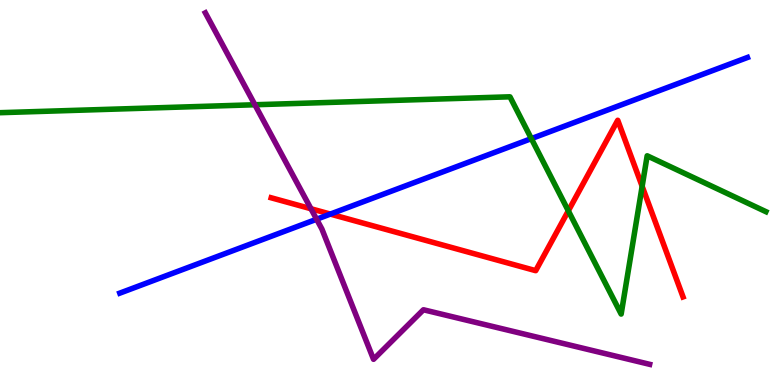[{'lines': ['blue', 'red'], 'intersections': [{'x': 4.26, 'y': 4.44}]}, {'lines': ['green', 'red'], 'intersections': [{'x': 7.33, 'y': 4.52}, {'x': 8.29, 'y': 5.16}]}, {'lines': ['purple', 'red'], 'intersections': [{'x': 4.01, 'y': 4.58}]}, {'lines': ['blue', 'green'], 'intersections': [{'x': 6.86, 'y': 6.4}]}, {'lines': ['blue', 'purple'], 'intersections': [{'x': 4.09, 'y': 4.31}]}, {'lines': ['green', 'purple'], 'intersections': [{'x': 3.29, 'y': 7.28}]}]